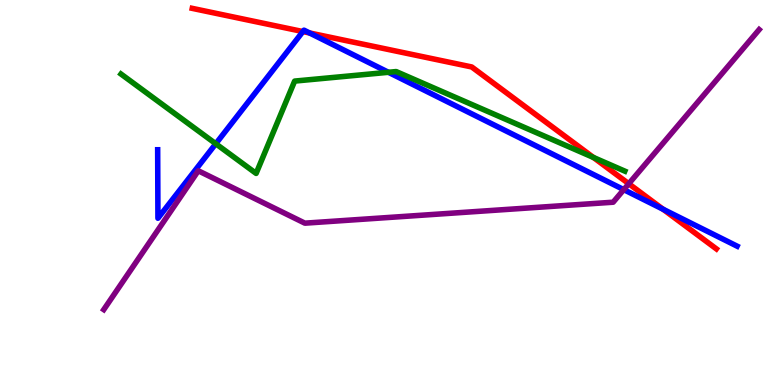[{'lines': ['blue', 'red'], 'intersections': [{'x': 3.91, 'y': 9.18}, {'x': 3.99, 'y': 9.14}, {'x': 8.56, 'y': 4.57}]}, {'lines': ['green', 'red'], 'intersections': [{'x': 7.66, 'y': 5.91}]}, {'lines': ['purple', 'red'], 'intersections': [{'x': 8.11, 'y': 5.23}]}, {'lines': ['blue', 'green'], 'intersections': [{'x': 2.78, 'y': 6.27}, {'x': 5.01, 'y': 8.12}]}, {'lines': ['blue', 'purple'], 'intersections': [{'x': 8.05, 'y': 5.07}]}, {'lines': ['green', 'purple'], 'intersections': []}]